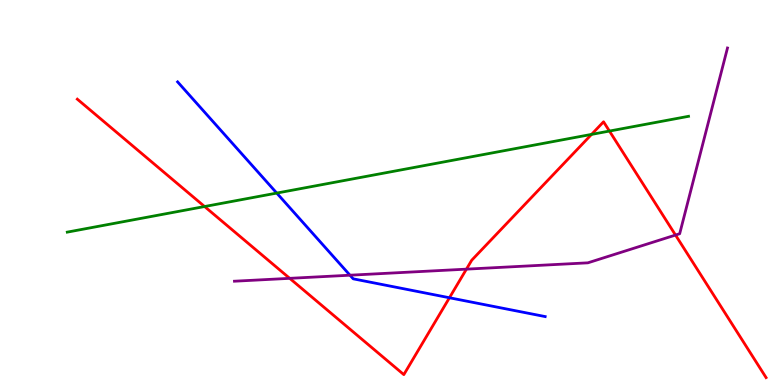[{'lines': ['blue', 'red'], 'intersections': [{'x': 5.8, 'y': 2.27}]}, {'lines': ['green', 'red'], 'intersections': [{'x': 2.64, 'y': 4.64}, {'x': 7.63, 'y': 6.51}, {'x': 7.86, 'y': 6.6}]}, {'lines': ['purple', 'red'], 'intersections': [{'x': 3.74, 'y': 2.77}, {'x': 6.02, 'y': 3.01}, {'x': 8.72, 'y': 3.89}]}, {'lines': ['blue', 'green'], 'intersections': [{'x': 3.57, 'y': 4.98}]}, {'lines': ['blue', 'purple'], 'intersections': [{'x': 4.52, 'y': 2.85}]}, {'lines': ['green', 'purple'], 'intersections': []}]